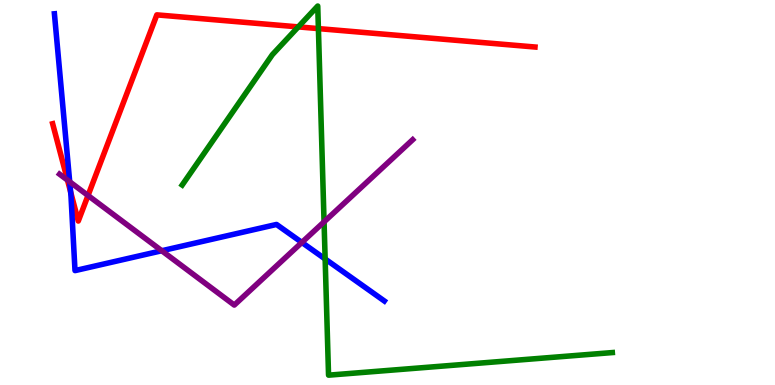[{'lines': ['blue', 'red'], 'intersections': [{'x': 0.911, 'y': 5.01}]}, {'lines': ['green', 'red'], 'intersections': [{'x': 3.85, 'y': 9.3}, {'x': 4.11, 'y': 9.26}]}, {'lines': ['purple', 'red'], 'intersections': [{'x': 0.871, 'y': 5.32}, {'x': 1.14, 'y': 4.92}]}, {'lines': ['blue', 'green'], 'intersections': [{'x': 4.2, 'y': 3.27}]}, {'lines': ['blue', 'purple'], 'intersections': [{'x': 0.899, 'y': 5.28}, {'x': 2.09, 'y': 3.49}, {'x': 3.89, 'y': 3.7}]}, {'lines': ['green', 'purple'], 'intersections': [{'x': 4.18, 'y': 4.24}]}]